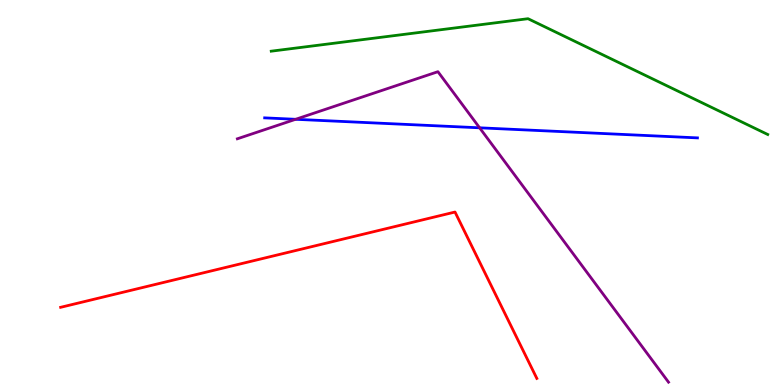[{'lines': ['blue', 'red'], 'intersections': []}, {'lines': ['green', 'red'], 'intersections': []}, {'lines': ['purple', 'red'], 'intersections': []}, {'lines': ['blue', 'green'], 'intersections': []}, {'lines': ['blue', 'purple'], 'intersections': [{'x': 3.81, 'y': 6.9}, {'x': 6.19, 'y': 6.68}]}, {'lines': ['green', 'purple'], 'intersections': []}]